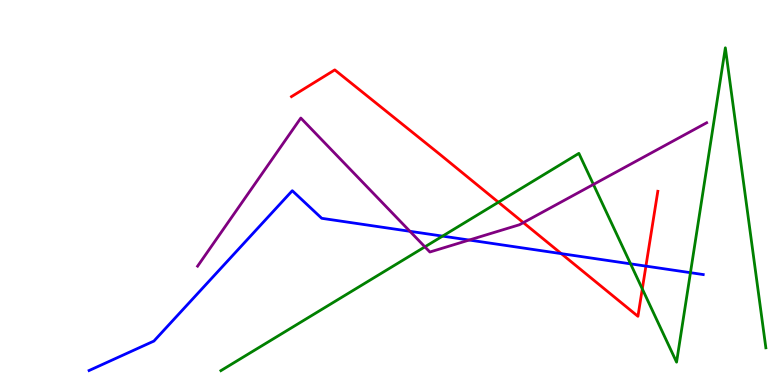[{'lines': ['blue', 'red'], 'intersections': [{'x': 7.24, 'y': 3.41}, {'x': 8.33, 'y': 3.09}]}, {'lines': ['green', 'red'], 'intersections': [{'x': 6.43, 'y': 4.75}, {'x': 8.29, 'y': 2.5}]}, {'lines': ['purple', 'red'], 'intersections': [{'x': 6.75, 'y': 4.22}]}, {'lines': ['blue', 'green'], 'intersections': [{'x': 5.71, 'y': 3.87}, {'x': 8.14, 'y': 3.15}, {'x': 8.91, 'y': 2.92}]}, {'lines': ['blue', 'purple'], 'intersections': [{'x': 5.29, 'y': 3.99}, {'x': 6.05, 'y': 3.77}]}, {'lines': ['green', 'purple'], 'intersections': [{'x': 5.48, 'y': 3.59}, {'x': 7.66, 'y': 5.21}]}]